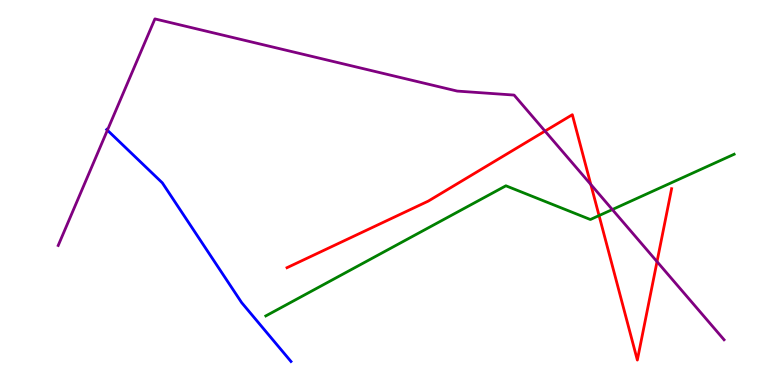[{'lines': ['blue', 'red'], 'intersections': []}, {'lines': ['green', 'red'], 'intersections': [{'x': 7.73, 'y': 4.4}]}, {'lines': ['purple', 'red'], 'intersections': [{'x': 7.03, 'y': 6.59}, {'x': 7.62, 'y': 5.21}, {'x': 8.48, 'y': 3.2}]}, {'lines': ['blue', 'green'], 'intersections': []}, {'lines': ['blue', 'purple'], 'intersections': [{'x': 1.39, 'y': 6.62}]}, {'lines': ['green', 'purple'], 'intersections': [{'x': 7.9, 'y': 4.56}]}]